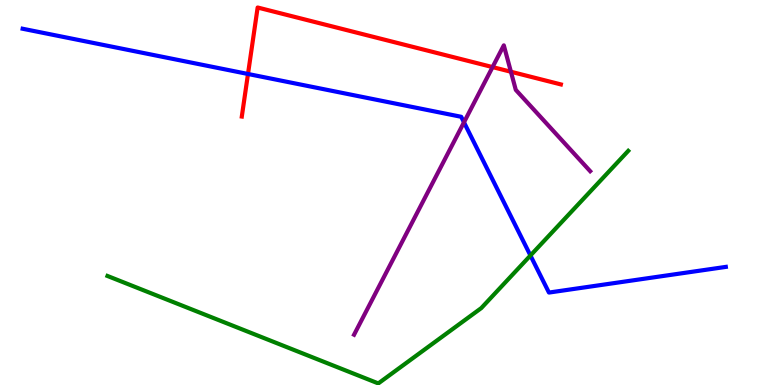[{'lines': ['blue', 'red'], 'intersections': [{'x': 3.2, 'y': 8.08}]}, {'lines': ['green', 'red'], 'intersections': []}, {'lines': ['purple', 'red'], 'intersections': [{'x': 6.36, 'y': 8.26}, {'x': 6.59, 'y': 8.14}]}, {'lines': ['blue', 'green'], 'intersections': [{'x': 6.84, 'y': 3.36}]}, {'lines': ['blue', 'purple'], 'intersections': [{'x': 5.99, 'y': 6.82}]}, {'lines': ['green', 'purple'], 'intersections': []}]